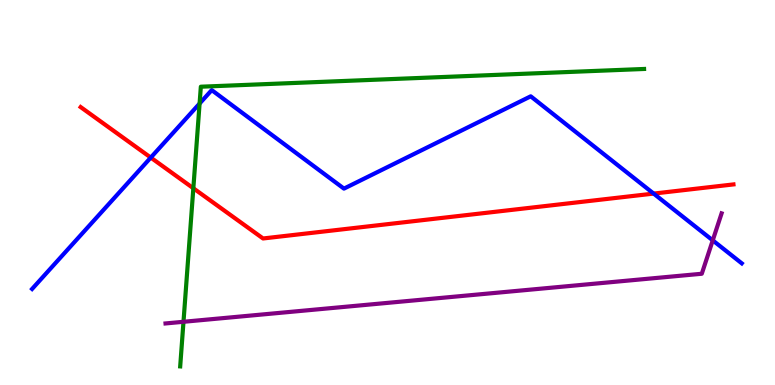[{'lines': ['blue', 'red'], 'intersections': [{'x': 1.95, 'y': 5.91}, {'x': 8.43, 'y': 4.97}]}, {'lines': ['green', 'red'], 'intersections': [{'x': 2.49, 'y': 5.11}]}, {'lines': ['purple', 'red'], 'intersections': []}, {'lines': ['blue', 'green'], 'intersections': [{'x': 2.58, 'y': 7.31}]}, {'lines': ['blue', 'purple'], 'intersections': [{'x': 9.2, 'y': 3.76}]}, {'lines': ['green', 'purple'], 'intersections': [{'x': 2.37, 'y': 1.64}]}]